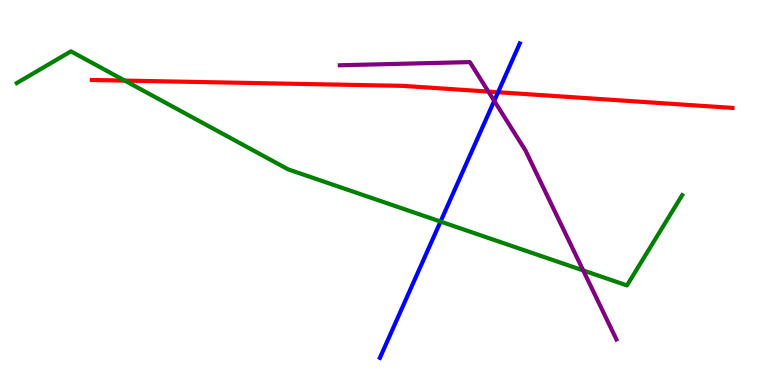[{'lines': ['blue', 'red'], 'intersections': [{'x': 6.43, 'y': 7.6}]}, {'lines': ['green', 'red'], 'intersections': [{'x': 1.61, 'y': 7.91}]}, {'lines': ['purple', 'red'], 'intersections': [{'x': 6.3, 'y': 7.62}]}, {'lines': ['blue', 'green'], 'intersections': [{'x': 5.68, 'y': 4.25}]}, {'lines': ['blue', 'purple'], 'intersections': [{'x': 6.38, 'y': 7.38}]}, {'lines': ['green', 'purple'], 'intersections': [{'x': 7.53, 'y': 2.98}]}]